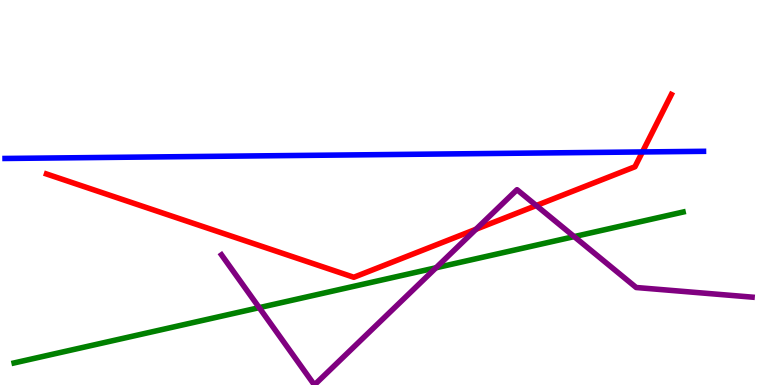[{'lines': ['blue', 'red'], 'intersections': [{'x': 8.29, 'y': 6.05}]}, {'lines': ['green', 'red'], 'intersections': []}, {'lines': ['purple', 'red'], 'intersections': [{'x': 6.14, 'y': 4.05}, {'x': 6.92, 'y': 4.66}]}, {'lines': ['blue', 'green'], 'intersections': []}, {'lines': ['blue', 'purple'], 'intersections': []}, {'lines': ['green', 'purple'], 'intersections': [{'x': 3.34, 'y': 2.01}, {'x': 5.63, 'y': 3.04}, {'x': 7.41, 'y': 3.85}]}]